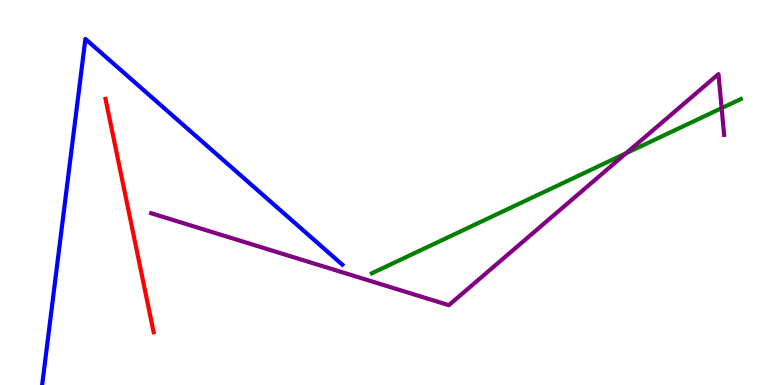[{'lines': ['blue', 'red'], 'intersections': []}, {'lines': ['green', 'red'], 'intersections': []}, {'lines': ['purple', 'red'], 'intersections': []}, {'lines': ['blue', 'green'], 'intersections': []}, {'lines': ['blue', 'purple'], 'intersections': []}, {'lines': ['green', 'purple'], 'intersections': [{'x': 8.08, 'y': 6.02}, {'x': 9.31, 'y': 7.19}]}]